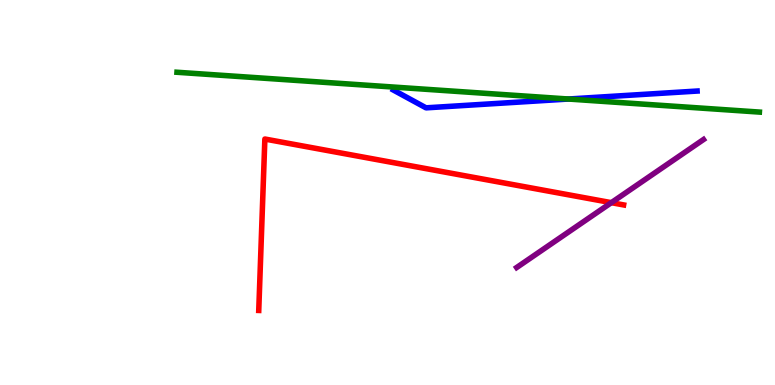[{'lines': ['blue', 'red'], 'intersections': []}, {'lines': ['green', 'red'], 'intersections': []}, {'lines': ['purple', 'red'], 'intersections': [{'x': 7.89, 'y': 4.74}]}, {'lines': ['blue', 'green'], 'intersections': [{'x': 7.33, 'y': 7.43}]}, {'lines': ['blue', 'purple'], 'intersections': []}, {'lines': ['green', 'purple'], 'intersections': []}]